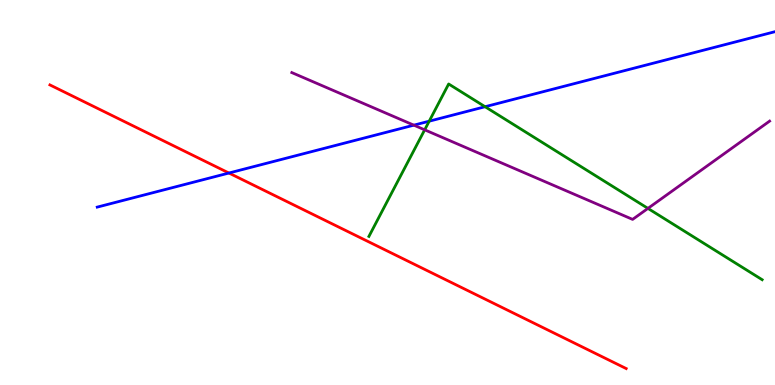[{'lines': ['blue', 'red'], 'intersections': [{'x': 2.95, 'y': 5.51}]}, {'lines': ['green', 'red'], 'intersections': []}, {'lines': ['purple', 'red'], 'intersections': []}, {'lines': ['blue', 'green'], 'intersections': [{'x': 5.54, 'y': 6.85}, {'x': 6.26, 'y': 7.23}]}, {'lines': ['blue', 'purple'], 'intersections': [{'x': 5.34, 'y': 6.75}]}, {'lines': ['green', 'purple'], 'intersections': [{'x': 5.48, 'y': 6.63}, {'x': 8.36, 'y': 4.59}]}]